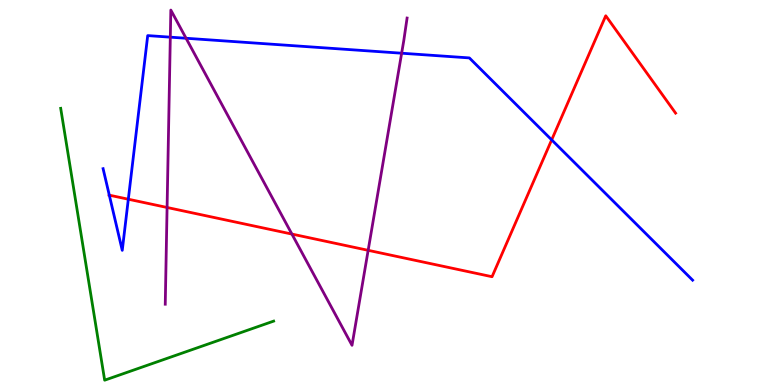[{'lines': ['blue', 'red'], 'intersections': [{'x': 1.41, 'y': 4.93}, {'x': 1.66, 'y': 4.83}, {'x': 7.12, 'y': 6.37}]}, {'lines': ['green', 'red'], 'intersections': []}, {'lines': ['purple', 'red'], 'intersections': [{'x': 2.16, 'y': 4.61}, {'x': 3.77, 'y': 3.92}, {'x': 4.75, 'y': 3.5}]}, {'lines': ['blue', 'green'], 'intersections': []}, {'lines': ['blue', 'purple'], 'intersections': [{'x': 2.2, 'y': 9.03}, {'x': 2.4, 'y': 9.01}, {'x': 5.18, 'y': 8.62}]}, {'lines': ['green', 'purple'], 'intersections': []}]